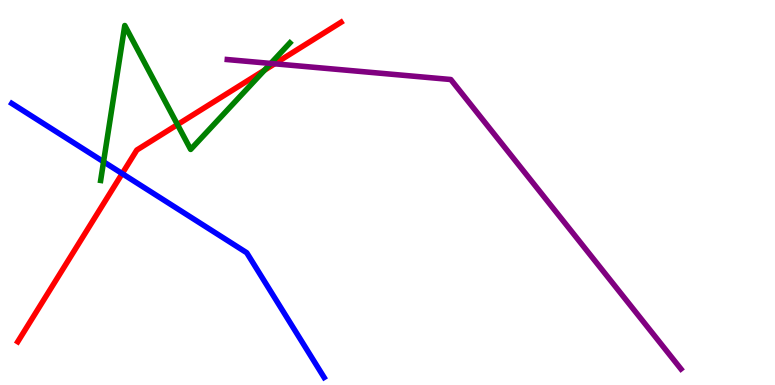[{'lines': ['blue', 'red'], 'intersections': [{'x': 1.58, 'y': 5.49}]}, {'lines': ['green', 'red'], 'intersections': [{'x': 2.29, 'y': 6.76}, {'x': 3.41, 'y': 8.18}]}, {'lines': ['purple', 'red'], 'intersections': [{'x': 3.54, 'y': 8.34}]}, {'lines': ['blue', 'green'], 'intersections': [{'x': 1.34, 'y': 5.8}]}, {'lines': ['blue', 'purple'], 'intersections': []}, {'lines': ['green', 'purple'], 'intersections': [{'x': 3.49, 'y': 8.35}]}]